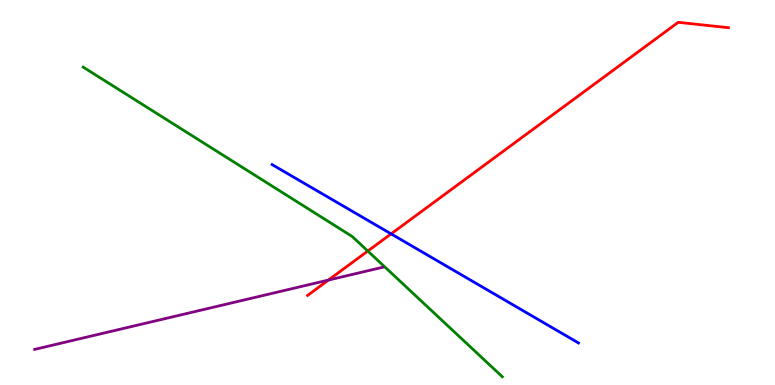[{'lines': ['blue', 'red'], 'intersections': [{'x': 5.05, 'y': 3.93}]}, {'lines': ['green', 'red'], 'intersections': [{'x': 4.75, 'y': 3.48}]}, {'lines': ['purple', 'red'], 'intersections': [{'x': 4.24, 'y': 2.73}]}, {'lines': ['blue', 'green'], 'intersections': []}, {'lines': ['blue', 'purple'], 'intersections': []}, {'lines': ['green', 'purple'], 'intersections': []}]